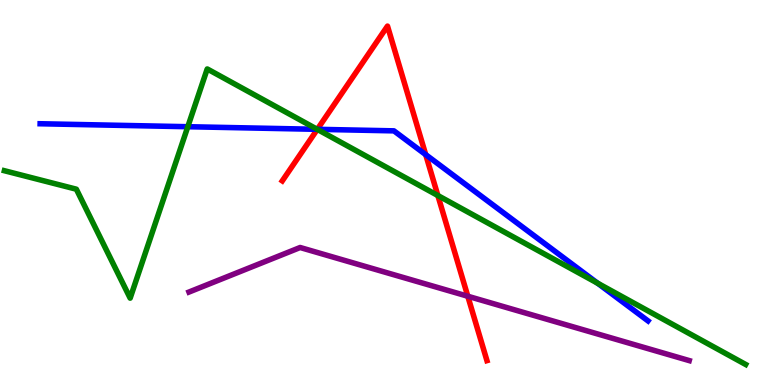[{'lines': ['blue', 'red'], 'intersections': [{'x': 4.09, 'y': 6.64}, {'x': 5.49, 'y': 5.98}]}, {'lines': ['green', 'red'], 'intersections': [{'x': 4.09, 'y': 6.64}, {'x': 5.65, 'y': 4.92}]}, {'lines': ['purple', 'red'], 'intersections': [{'x': 6.04, 'y': 2.31}]}, {'lines': ['blue', 'green'], 'intersections': [{'x': 2.42, 'y': 6.71}, {'x': 4.09, 'y': 6.64}, {'x': 7.71, 'y': 2.64}]}, {'lines': ['blue', 'purple'], 'intersections': []}, {'lines': ['green', 'purple'], 'intersections': []}]